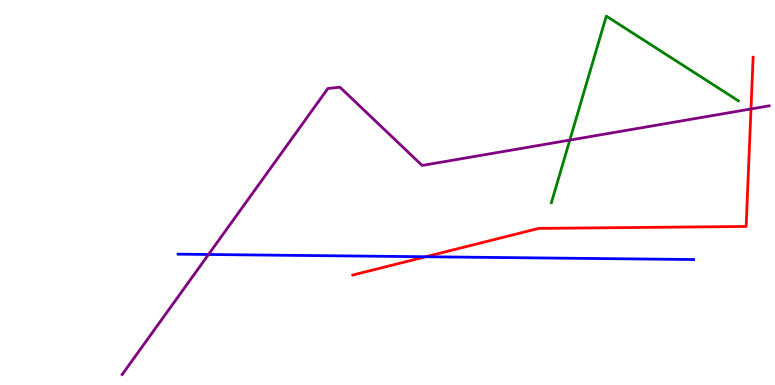[{'lines': ['blue', 'red'], 'intersections': [{'x': 5.49, 'y': 3.33}]}, {'lines': ['green', 'red'], 'intersections': []}, {'lines': ['purple', 'red'], 'intersections': [{'x': 9.69, 'y': 7.17}]}, {'lines': ['blue', 'green'], 'intersections': []}, {'lines': ['blue', 'purple'], 'intersections': [{'x': 2.69, 'y': 3.39}]}, {'lines': ['green', 'purple'], 'intersections': [{'x': 7.35, 'y': 6.36}]}]